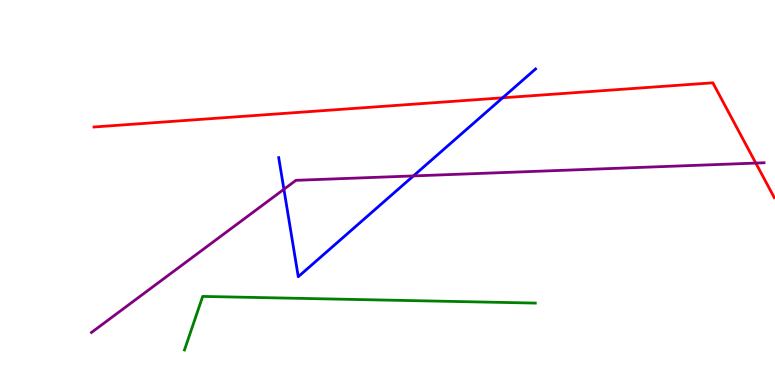[{'lines': ['blue', 'red'], 'intersections': [{'x': 6.49, 'y': 7.46}]}, {'lines': ['green', 'red'], 'intersections': []}, {'lines': ['purple', 'red'], 'intersections': [{'x': 9.75, 'y': 5.76}]}, {'lines': ['blue', 'green'], 'intersections': []}, {'lines': ['blue', 'purple'], 'intersections': [{'x': 3.66, 'y': 5.08}, {'x': 5.33, 'y': 5.43}]}, {'lines': ['green', 'purple'], 'intersections': []}]